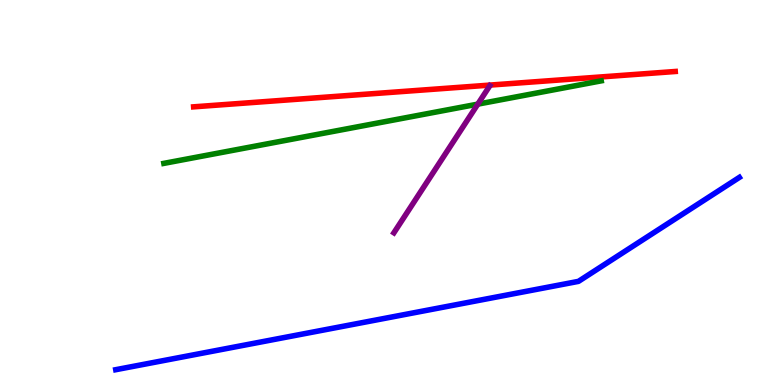[{'lines': ['blue', 'red'], 'intersections': []}, {'lines': ['green', 'red'], 'intersections': []}, {'lines': ['purple', 'red'], 'intersections': []}, {'lines': ['blue', 'green'], 'intersections': []}, {'lines': ['blue', 'purple'], 'intersections': []}, {'lines': ['green', 'purple'], 'intersections': [{'x': 6.17, 'y': 7.3}]}]